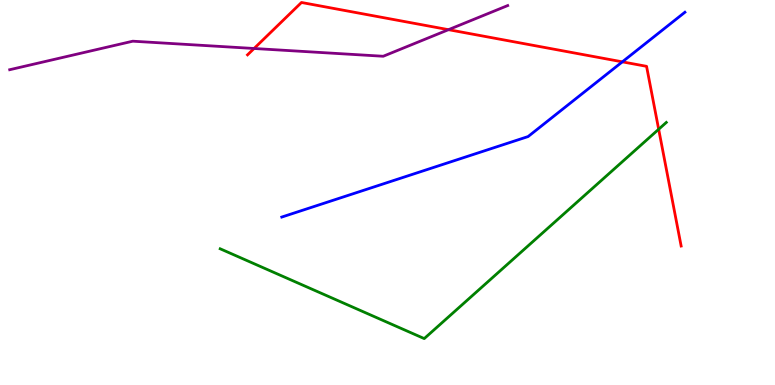[{'lines': ['blue', 'red'], 'intersections': [{'x': 8.03, 'y': 8.39}]}, {'lines': ['green', 'red'], 'intersections': [{'x': 8.5, 'y': 6.64}]}, {'lines': ['purple', 'red'], 'intersections': [{'x': 3.28, 'y': 8.74}, {'x': 5.79, 'y': 9.23}]}, {'lines': ['blue', 'green'], 'intersections': []}, {'lines': ['blue', 'purple'], 'intersections': []}, {'lines': ['green', 'purple'], 'intersections': []}]